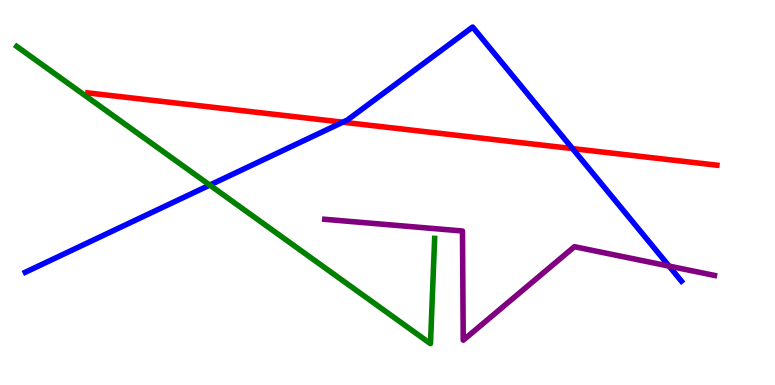[{'lines': ['blue', 'red'], 'intersections': [{'x': 4.42, 'y': 6.83}, {'x': 7.39, 'y': 6.14}]}, {'lines': ['green', 'red'], 'intersections': []}, {'lines': ['purple', 'red'], 'intersections': []}, {'lines': ['blue', 'green'], 'intersections': [{'x': 2.71, 'y': 5.19}]}, {'lines': ['blue', 'purple'], 'intersections': [{'x': 8.63, 'y': 3.09}]}, {'lines': ['green', 'purple'], 'intersections': []}]